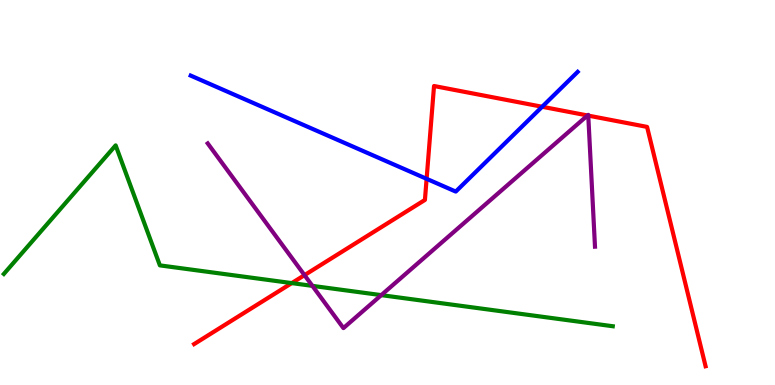[{'lines': ['blue', 'red'], 'intersections': [{'x': 5.5, 'y': 5.36}, {'x': 7.0, 'y': 7.23}]}, {'lines': ['green', 'red'], 'intersections': [{'x': 3.76, 'y': 2.65}]}, {'lines': ['purple', 'red'], 'intersections': [{'x': 3.93, 'y': 2.85}, {'x': 7.58, 'y': 7.0}, {'x': 7.59, 'y': 7.0}]}, {'lines': ['blue', 'green'], 'intersections': []}, {'lines': ['blue', 'purple'], 'intersections': []}, {'lines': ['green', 'purple'], 'intersections': [{'x': 4.03, 'y': 2.57}, {'x': 4.92, 'y': 2.33}]}]